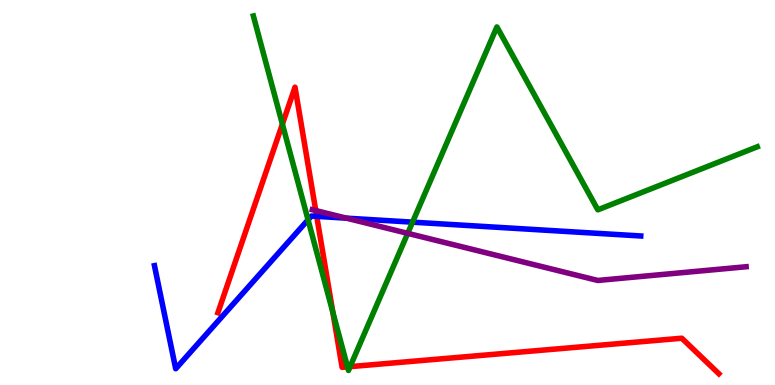[{'lines': ['blue', 'red'], 'intersections': [{'x': 4.09, 'y': 4.38}]}, {'lines': ['green', 'red'], 'intersections': [{'x': 3.64, 'y': 6.78}, {'x': 4.29, 'y': 1.89}, {'x': 4.48, 'y': 0.471}, {'x': 4.52, 'y': 0.477}]}, {'lines': ['purple', 'red'], 'intersections': [{'x': 4.07, 'y': 4.53}]}, {'lines': ['blue', 'green'], 'intersections': [{'x': 3.97, 'y': 4.29}, {'x': 5.32, 'y': 4.23}]}, {'lines': ['blue', 'purple'], 'intersections': [{'x': 4.47, 'y': 4.33}]}, {'lines': ['green', 'purple'], 'intersections': [{'x': 5.26, 'y': 3.94}]}]